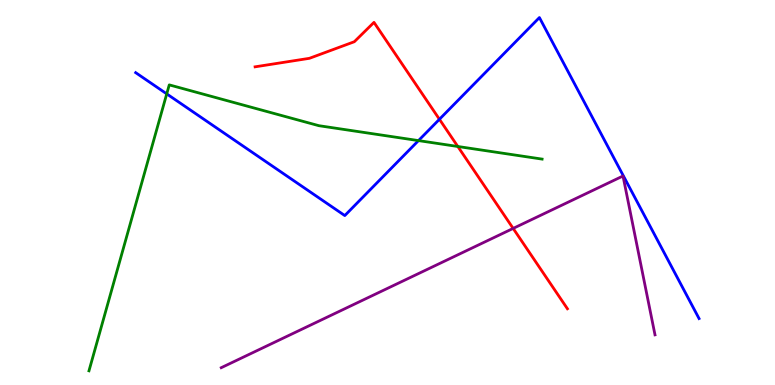[{'lines': ['blue', 'red'], 'intersections': [{'x': 5.67, 'y': 6.9}]}, {'lines': ['green', 'red'], 'intersections': [{'x': 5.91, 'y': 6.2}]}, {'lines': ['purple', 'red'], 'intersections': [{'x': 6.62, 'y': 4.07}]}, {'lines': ['blue', 'green'], 'intersections': [{'x': 2.15, 'y': 7.56}, {'x': 5.4, 'y': 6.35}]}, {'lines': ['blue', 'purple'], 'intersections': []}, {'lines': ['green', 'purple'], 'intersections': []}]